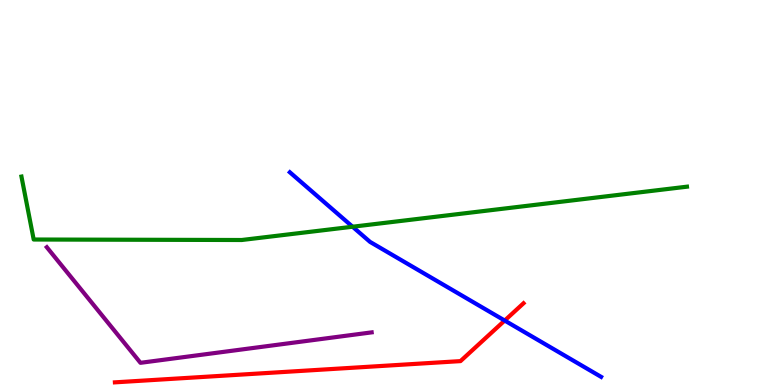[{'lines': ['blue', 'red'], 'intersections': [{'x': 6.51, 'y': 1.67}]}, {'lines': ['green', 'red'], 'intersections': []}, {'lines': ['purple', 'red'], 'intersections': []}, {'lines': ['blue', 'green'], 'intersections': [{'x': 4.55, 'y': 4.11}]}, {'lines': ['blue', 'purple'], 'intersections': []}, {'lines': ['green', 'purple'], 'intersections': []}]